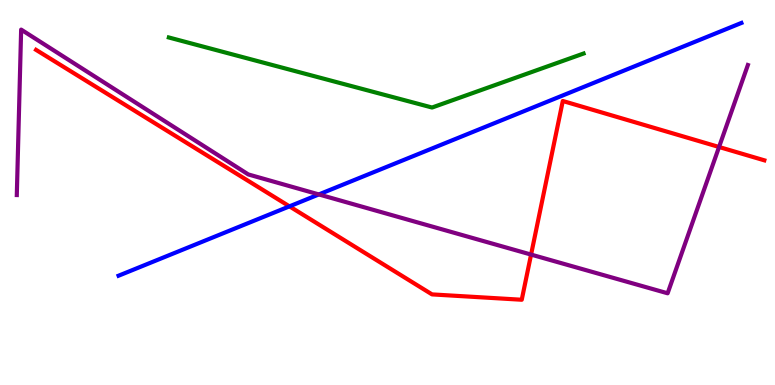[{'lines': ['blue', 'red'], 'intersections': [{'x': 3.74, 'y': 4.64}]}, {'lines': ['green', 'red'], 'intersections': []}, {'lines': ['purple', 'red'], 'intersections': [{'x': 6.85, 'y': 3.39}, {'x': 9.28, 'y': 6.18}]}, {'lines': ['blue', 'green'], 'intersections': []}, {'lines': ['blue', 'purple'], 'intersections': [{'x': 4.11, 'y': 4.95}]}, {'lines': ['green', 'purple'], 'intersections': []}]